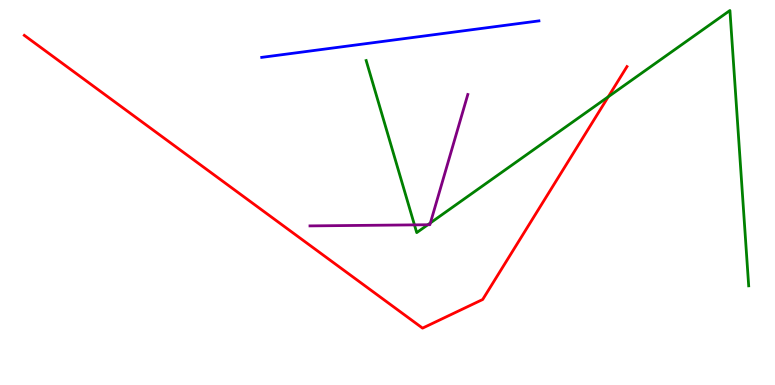[{'lines': ['blue', 'red'], 'intersections': []}, {'lines': ['green', 'red'], 'intersections': [{'x': 7.85, 'y': 7.49}]}, {'lines': ['purple', 'red'], 'intersections': []}, {'lines': ['blue', 'green'], 'intersections': []}, {'lines': ['blue', 'purple'], 'intersections': []}, {'lines': ['green', 'purple'], 'intersections': [{'x': 5.35, 'y': 4.16}, {'x': 5.52, 'y': 4.16}, {'x': 5.55, 'y': 4.21}]}]